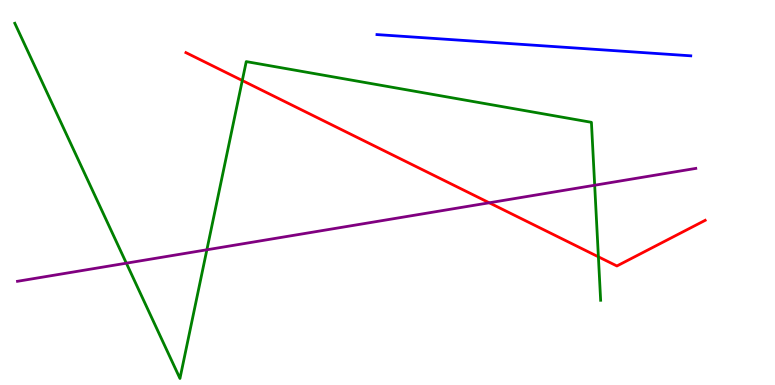[{'lines': ['blue', 'red'], 'intersections': []}, {'lines': ['green', 'red'], 'intersections': [{'x': 3.13, 'y': 7.91}, {'x': 7.72, 'y': 3.33}]}, {'lines': ['purple', 'red'], 'intersections': [{'x': 6.31, 'y': 4.73}]}, {'lines': ['blue', 'green'], 'intersections': []}, {'lines': ['blue', 'purple'], 'intersections': []}, {'lines': ['green', 'purple'], 'intersections': [{'x': 1.63, 'y': 3.16}, {'x': 2.67, 'y': 3.51}, {'x': 7.67, 'y': 5.19}]}]